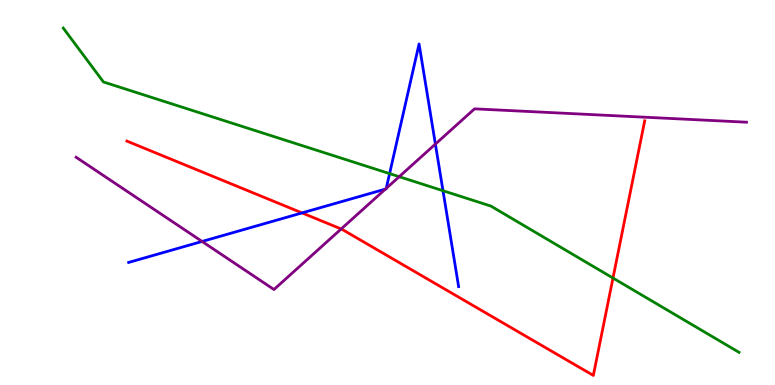[{'lines': ['blue', 'red'], 'intersections': [{'x': 3.9, 'y': 4.47}]}, {'lines': ['green', 'red'], 'intersections': [{'x': 7.91, 'y': 2.78}]}, {'lines': ['purple', 'red'], 'intersections': [{'x': 4.4, 'y': 4.05}]}, {'lines': ['blue', 'green'], 'intersections': [{'x': 5.03, 'y': 5.49}, {'x': 5.72, 'y': 5.05}]}, {'lines': ['blue', 'purple'], 'intersections': [{'x': 2.61, 'y': 3.73}, {'x': 4.97, 'y': 5.09}, {'x': 4.98, 'y': 5.11}, {'x': 5.62, 'y': 6.26}]}, {'lines': ['green', 'purple'], 'intersections': [{'x': 5.15, 'y': 5.41}]}]